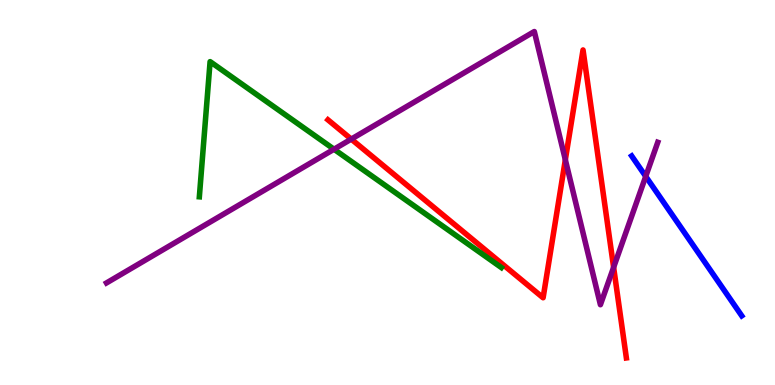[{'lines': ['blue', 'red'], 'intersections': []}, {'lines': ['green', 'red'], 'intersections': []}, {'lines': ['purple', 'red'], 'intersections': [{'x': 4.53, 'y': 6.39}, {'x': 7.29, 'y': 5.85}, {'x': 7.92, 'y': 3.06}]}, {'lines': ['blue', 'green'], 'intersections': []}, {'lines': ['blue', 'purple'], 'intersections': [{'x': 8.33, 'y': 5.42}]}, {'lines': ['green', 'purple'], 'intersections': [{'x': 4.31, 'y': 6.12}]}]